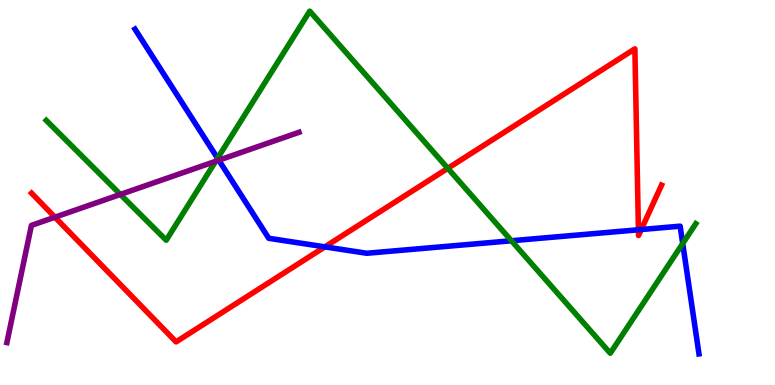[{'lines': ['blue', 'red'], 'intersections': [{'x': 4.19, 'y': 3.59}, {'x': 8.24, 'y': 4.03}, {'x': 8.27, 'y': 4.04}]}, {'lines': ['green', 'red'], 'intersections': [{'x': 5.78, 'y': 5.63}]}, {'lines': ['purple', 'red'], 'intersections': [{'x': 0.709, 'y': 4.36}]}, {'lines': ['blue', 'green'], 'intersections': [{'x': 2.81, 'y': 5.89}, {'x': 6.6, 'y': 3.75}, {'x': 8.81, 'y': 3.67}]}, {'lines': ['blue', 'purple'], 'intersections': [{'x': 2.82, 'y': 5.84}]}, {'lines': ['green', 'purple'], 'intersections': [{'x': 1.55, 'y': 4.95}, {'x': 2.78, 'y': 5.81}]}]